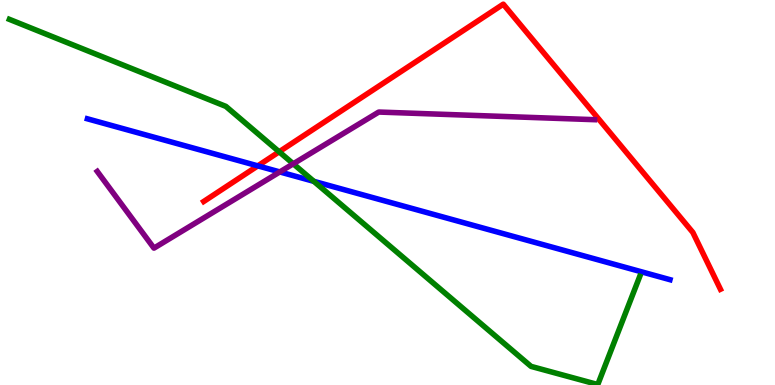[{'lines': ['blue', 'red'], 'intersections': [{'x': 3.33, 'y': 5.69}]}, {'lines': ['green', 'red'], 'intersections': [{'x': 3.6, 'y': 6.06}]}, {'lines': ['purple', 'red'], 'intersections': []}, {'lines': ['blue', 'green'], 'intersections': [{'x': 4.05, 'y': 5.29}]}, {'lines': ['blue', 'purple'], 'intersections': [{'x': 3.61, 'y': 5.53}]}, {'lines': ['green', 'purple'], 'intersections': [{'x': 3.78, 'y': 5.75}]}]